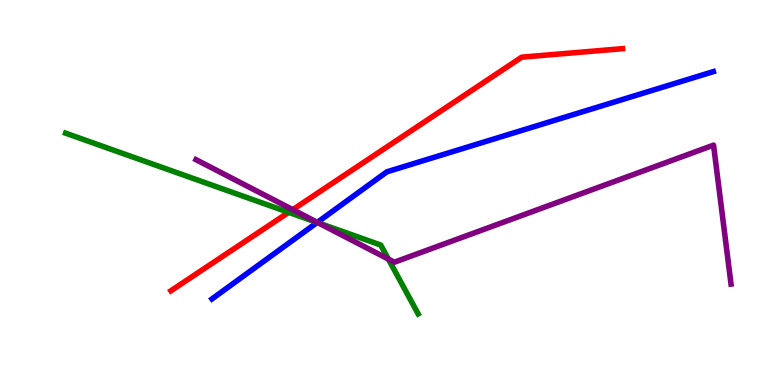[{'lines': ['blue', 'red'], 'intersections': []}, {'lines': ['green', 'red'], 'intersections': [{'x': 3.72, 'y': 4.48}]}, {'lines': ['purple', 'red'], 'intersections': [{'x': 3.78, 'y': 4.55}]}, {'lines': ['blue', 'green'], 'intersections': [{'x': 4.09, 'y': 4.22}]}, {'lines': ['blue', 'purple'], 'intersections': [{'x': 4.09, 'y': 4.22}]}, {'lines': ['green', 'purple'], 'intersections': [{'x': 4.11, 'y': 4.21}, {'x': 5.01, 'y': 3.27}]}]